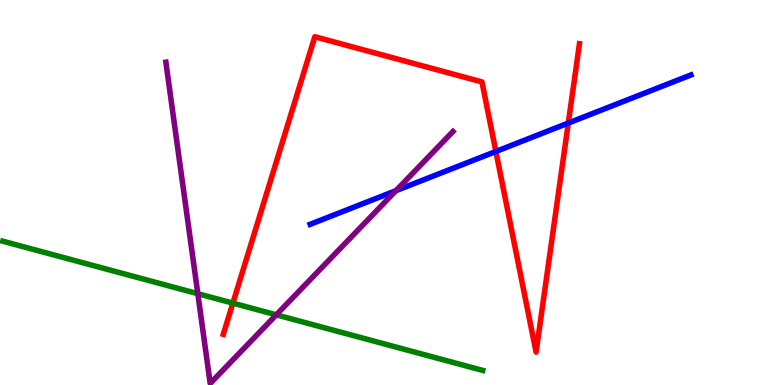[{'lines': ['blue', 'red'], 'intersections': [{'x': 6.4, 'y': 6.07}, {'x': 7.33, 'y': 6.8}]}, {'lines': ['green', 'red'], 'intersections': [{'x': 3.0, 'y': 2.13}]}, {'lines': ['purple', 'red'], 'intersections': []}, {'lines': ['blue', 'green'], 'intersections': []}, {'lines': ['blue', 'purple'], 'intersections': [{'x': 5.11, 'y': 5.05}]}, {'lines': ['green', 'purple'], 'intersections': [{'x': 2.55, 'y': 2.37}, {'x': 3.57, 'y': 1.82}]}]